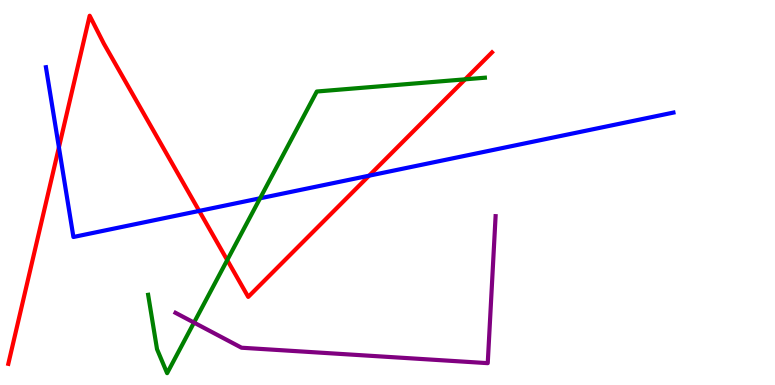[{'lines': ['blue', 'red'], 'intersections': [{'x': 0.76, 'y': 6.17}, {'x': 2.57, 'y': 4.52}, {'x': 4.76, 'y': 5.44}]}, {'lines': ['green', 'red'], 'intersections': [{'x': 2.93, 'y': 3.24}, {'x': 6.0, 'y': 7.94}]}, {'lines': ['purple', 'red'], 'intersections': []}, {'lines': ['blue', 'green'], 'intersections': [{'x': 3.36, 'y': 4.85}]}, {'lines': ['blue', 'purple'], 'intersections': []}, {'lines': ['green', 'purple'], 'intersections': [{'x': 2.5, 'y': 1.62}]}]